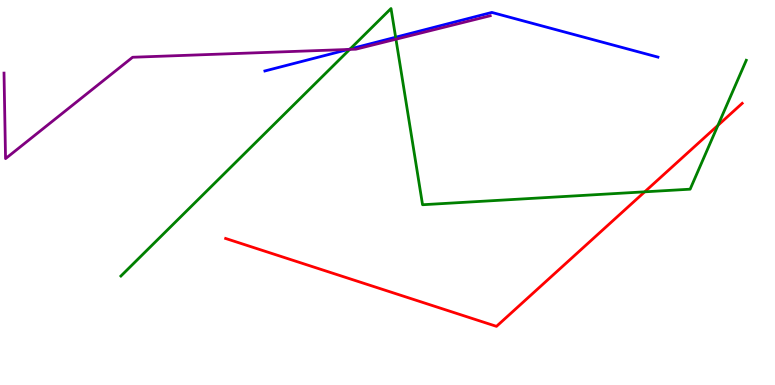[{'lines': ['blue', 'red'], 'intersections': []}, {'lines': ['green', 'red'], 'intersections': [{'x': 8.32, 'y': 5.02}, {'x': 9.26, 'y': 6.74}]}, {'lines': ['purple', 'red'], 'intersections': []}, {'lines': ['blue', 'green'], 'intersections': [{'x': 4.52, 'y': 8.73}, {'x': 5.1, 'y': 9.03}]}, {'lines': ['blue', 'purple'], 'intersections': [{'x': 4.49, 'y': 8.72}]}, {'lines': ['green', 'purple'], 'intersections': [{'x': 4.51, 'y': 8.72}, {'x': 5.11, 'y': 8.98}]}]